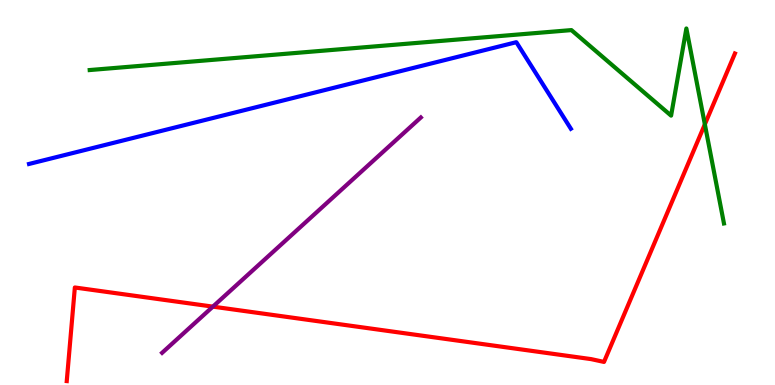[{'lines': ['blue', 'red'], 'intersections': []}, {'lines': ['green', 'red'], 'intersections': [{'x': 9.09, 'y': 6.77}]}, {'lines': ['purple', 'red'], 'intersections': [{'x': 2.75, 'y': 2.04}]}, {'lines': ['blue', 'green'], 'intersections': []}, {'lines': ['blue', 'purple'], 'intersections': []}, {'lines': ['green', 'purple'], 'intersections': []}]